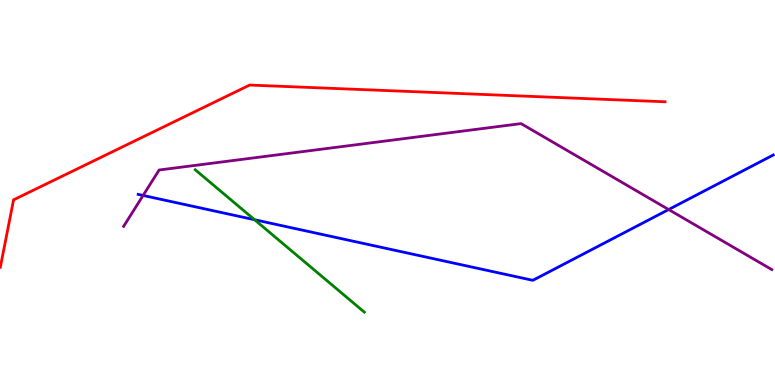[{'lines': ['blue', 'red'], 'intersections': []}, {'lines': ['green', 'red'], 'intersections': []}, {'lines': ['purple', 'red'], 'intersections': []}, {'lines': ['blue', 'green'], 'intersections': [{'x': 3.28, 'y': 4.29}]}, {'lines': ['blue', 'purple'], 'intersections': [{'x': 1.85, 'y': 4.92}, {'x': 8.63, 'y': 4.56}]}, {'lines': ['green', 'purple'], 'intersections': []}]